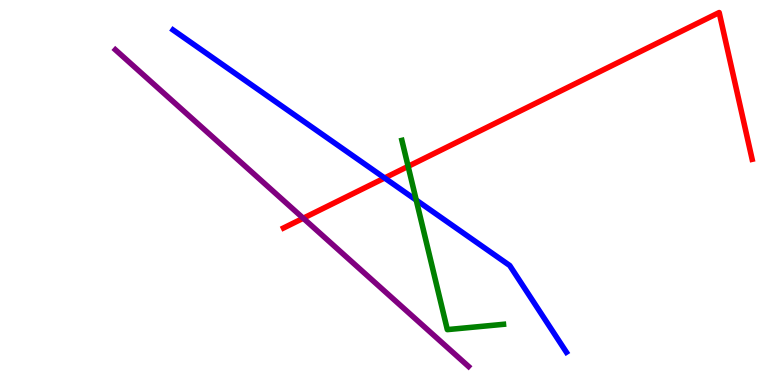[{'lines': ['blue', 'red'], 'intersections': [{'x': 4.96, 'y': 5.38}]}, {'lines': ['green', 'red'], 'intersections': [{'x': 5.27, 'y': 5.68}]}, {'lines': ['purple', 'red'], 'intersections': [{'x': 3.91, 'y': 4.33}]}, {'lines': ['blue', 'green'], 'intersections': [{'x': 5.37, 'y': 4.8}]}, {'lines': ['blue', 'purple'], 'intersections': []}, {'lines': ['green', 'purple'], 'intersections': []}]